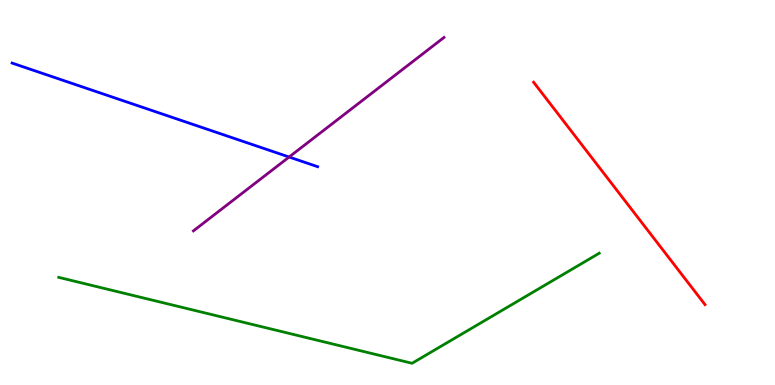[{'lines': ['blue', 'red'], 'intersections': []}, {'lines': ['green', 'red'], 'intersections': []}, {'lines': ['purple', 'red'], 'intersections': []}, {'lines': ['blue', 'green'], 'intersections': []}, {'lines': ['blue', 'purple'], 'intersections': [{'x': 3.73, 'y': 5.92}]}, {'lines': ['green', 'purple'], 'intersections': []}]